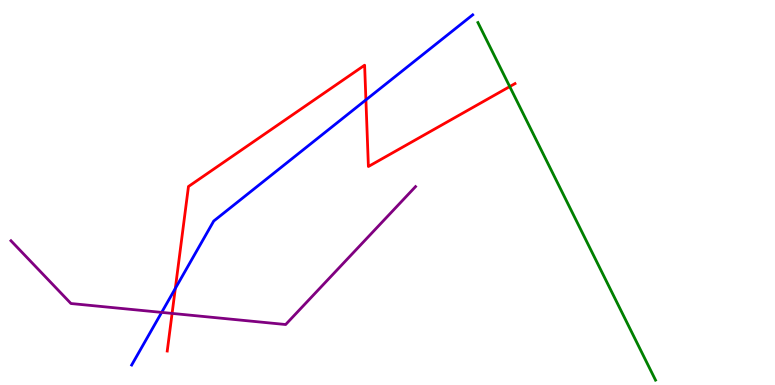[{'lines': ['blue', 'red'], 'intersections': [{'x': 2.26, 'y': 2.51}, {'x': 4.72, 'y': 7.41}]}, {'lines': ['green', 'red'], 'intersections': [{'x': 6.58, 'y': 7.75}]}, {'lines': ['purple', 'red'], 'intersections': [{'x': 2.22, 'y': 1.86}]}, {'lines': ['blue', 'green'], 'intersections': []}, {'lines': ['blue', 'purple'], 'intersections': [{'x': 2.09, 'y': 1.89}]}, {'lines': ['green', 'purple'], 'intersections': []}]